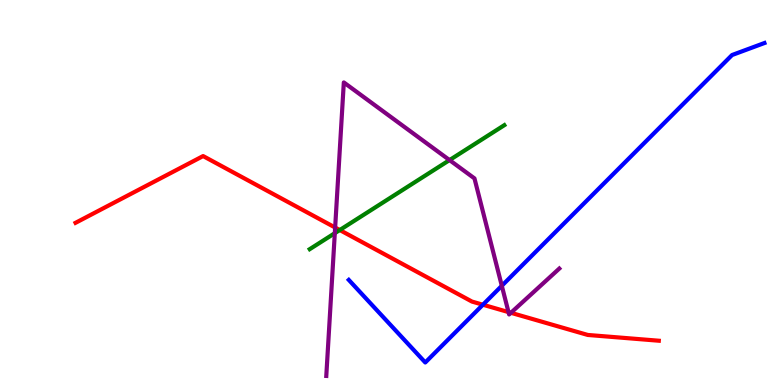[{'lines': ['blue', 'red'], 'intersections': [{'x': 6.23, 'y': 2.09}]}, {'lines': ['green', 'red'], 'intersections': [{'x': 4.38, 'y': 4.03}]}, {'lines': ['purple', 'red'], 'intersections': [{'x': 4.32, 'y': 4.09}, {'x': 6.56, 'y': 1.89}, {'x': 6.59, 'y': 1.88}]}, {'lines': ['blue', 'green'], 'intersections': []}, {'lines': ['blue', 'purple'], 'intersections': [{'x': 6.47, 'y': 2.58}]}, {'lines': ['green', 'purple'], 'intersections': [{'x': 4.32, 'y': 3.94}, {'x': 5.8, 'y': 5.84}]}]